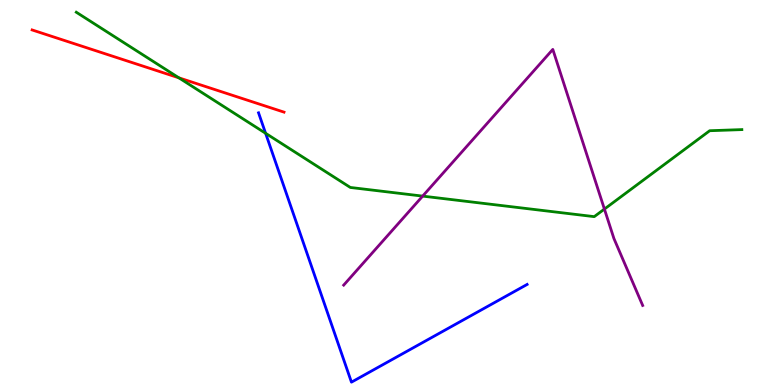[{'lines': ['blue', 'red'], 'intersections': []}, {'lines': ['green', 'red'], 'intersections': [{'x': 2.31, 'y': 7.98}]}, {'lines': ['purple', 'red'], 'intersections': []}, {'lines': ['blue', 'green'], 'intersections': [{'x': 3.43, 'y': 6.54}]}, {'lines': ['blue', 'purple'], 'intersections': []}, {'lines': ['green', 'purple'], 'intersections': [{'x': 5.45, 'y': 4.91}, {'x': 7.8, 'y': 4.57}]}]